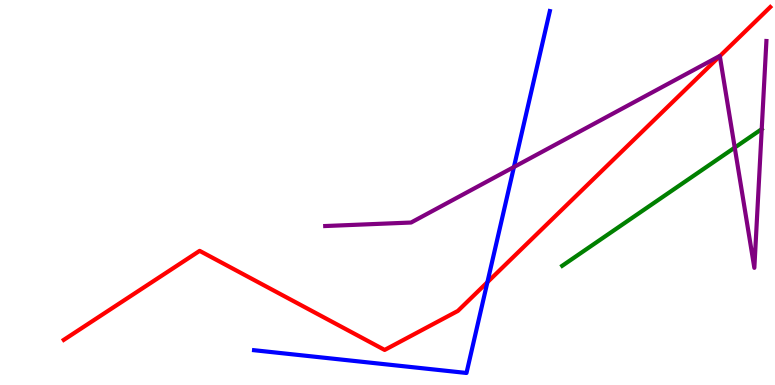[{'lines': ['blue', 'red'], 'intersections': [{'x': 6.29, 'y': 2.67}]}, {'lines': ['green', 'red'], 'intersections': []}, {'lines': ['purple', 'red'], 'intersections': [{'x': 9.29, 'y': 8.54}]}, {'lines': ['blue', 'green'], 'intersections': []}, {'lines': ['blue', 'purple'], 'intersections': [{'x': 6.63, 'y': 5.66}]}, {'lines': ['green', 'purple'], 'intersections': [{'x': 9.48, 'y': 6.17}, {'x': 9.83, 'y': 6.65}]}]